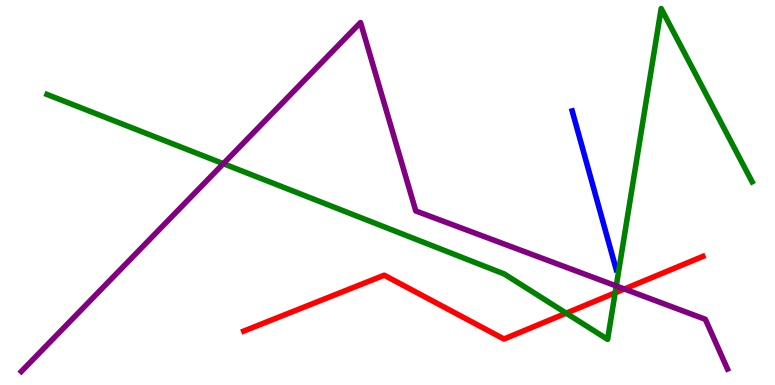[{'lines': ['blue', 'red'], 'intersections': []}, {'lines': ['green', 'red'], 'intersections': [{'x': 7.31, 'y': 1.87}, {'x': 7.94, 'y': 2.39}]}, {'lines': ['purple', 'red'], 'intersections': [{'x': 8.06, 'y': 2.49}]}, {'lines': ['blue', 'green'], 'intersections': []}, {'lines': ['blue', 'purple'], 'intersections': []}, {'lines': ['green', 'purple'], 'intersections': [{'x': 2.88, 'y': 5.75}, {'x': 7.95, 'y': 2.57}]}]